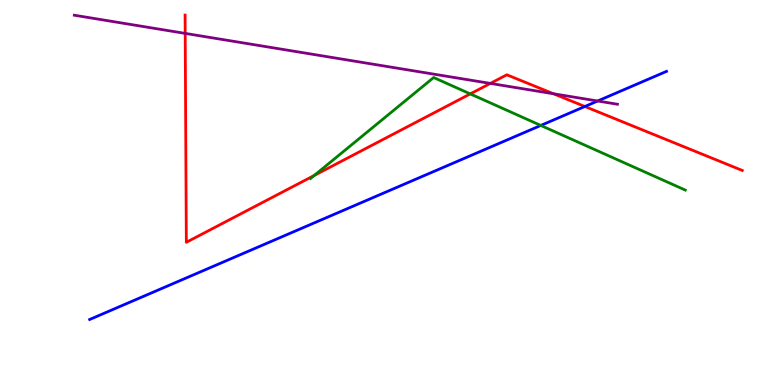[{'lines': ['blue', 'red'], 'intersections': [{'x': 7.55, 'y': 7.23}]}, {'lines': ['green', 'red'], 'intersections': [{'x': 4.05, 'y': 5.44}, {'x': 6.07, 'y': 7.56}]}, {'lines': ['purple', 'red'], 'intersections': [{'x': 2.39, 'y': 9.13}, {'x': 6.33, 'y': 7.83}, {'x': 7.14, 'y': 7.56}]}, {'lines': ['blue', 'green'], 'intersections': [{'x': 6.98, 'y': 6.74}]}, {'lines': ['blue', 'purple'], 'intersections': [{'x': 7.71, 'y': 7.38}]}, {'lines': ['green', 'purple'], 'intersections': []}]